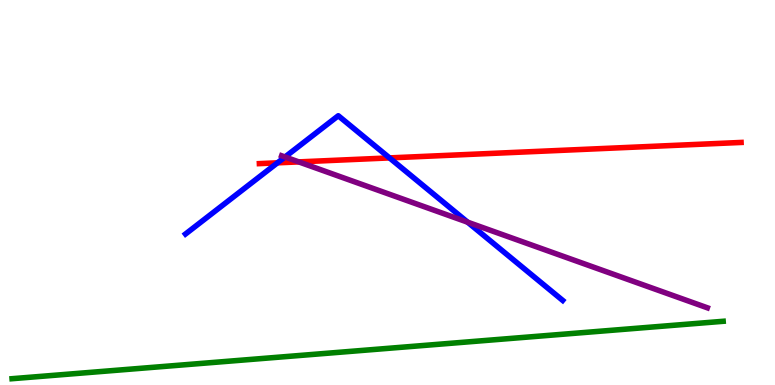[{'lines': ['blue', 'red'], 'intersections': [{'x': 3.58, 'y': 5.77}, {'x': 5.03, 'y': 5.9}]}, {'lines': ['green', 'red'], 'intersections': []}, {'lines': ['purple', 'red'], 'intersections': [{'x': 3.86, 'y': 5.8}]}, {'lines': ['blue', 'green'], 'intersections': []}, {'lines': ['blue', 'purple'], 'intersections': [{'x': 3.68, 'y': 5.92}, {'x': 6.03, 'y': 4.23}]}, {'lines': ['green', 'purple'], 'intersections': []}]